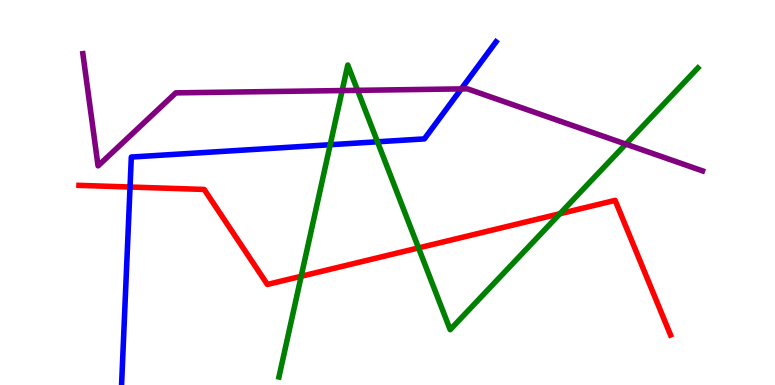[{'lines': ['blue', 'red'], 'intersections': [{'x': 1.68, 'y': 5.14}]}, {'lines': ['green', 'red'], 'intersections': [{'x': 3.89, 'y': 2.82}, {'x': 5.4, 'y': 3.56}, {'x': 7.22, 'y': 4.45}]}, {'lines': ['purple', 'red'], 'intersections': []}, {'lines': ['blue', 'green'], 'intersections': [{'x': 4.26, 'y': 6.24}, {'x': 4.87, 'y': 6.32}]}, {'lines': ['blue', 'purple'], 'intersections': [{'x': 5.95, 'y': 7.69}]}, {'lines': ['green', 'purple'], 'intersections': [{'x': 4.41, 'y': 7.65}, {'x': 4.61, 'y': 7.65}, {'x': 8.08, 'y': 6.26}]}]